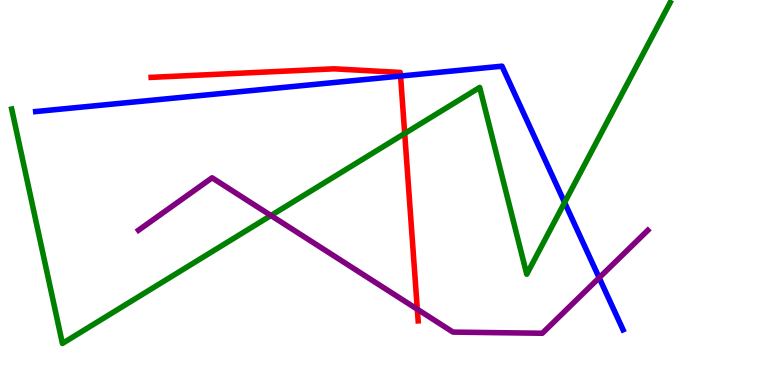[{'lines': ['blue', 'red'], 'intersections': [{'x': 5.17, 'y': 8.02}]}, {'lines': ['green', 'red'], 'intersections': [{'x': 5.22, 'y': 6.53}]}, {'lines': ['purple', 'red'], 'intersections': [{'x': 5.38, 'y': 1.97}]}, {'lines': ['blue', 'green'], 'intersections': [{'x': 7.29, 'y': 4.74}]}, {'lines': ['blue', 'purple'], 'intersections': [{'x': 7.73, 'y': 2.79}]}, {'lines': ['green', 'purple'], 'intersections': [{'x': 3.5, 'y': 4.4}]}]